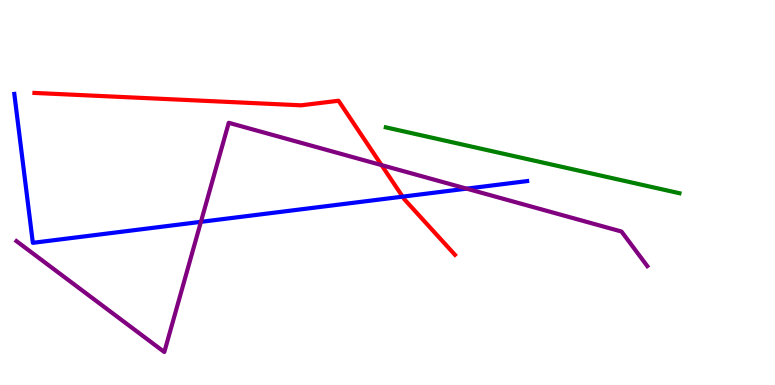[{'lines': ['blue', 'red'], 'intersections': [{'x': 5.2, 'y': 4.89}]}, {'lines': ['green', 'red'], 'intersections': []}, {'lines': ['purple', 'red'], 'intersections': [{'x': 4.92, 'y': 5.71}]}, {'lines': ['blue', 'green'], 'intersections': []}, {'lines': ['blue', 'purple'], 'intersections': [{'x': 2.59, 'y': 4.24}, {'x': 6.02, 'y': 5.1}]}, {'lines': ['green', 'purple'], 'intersections': []}]